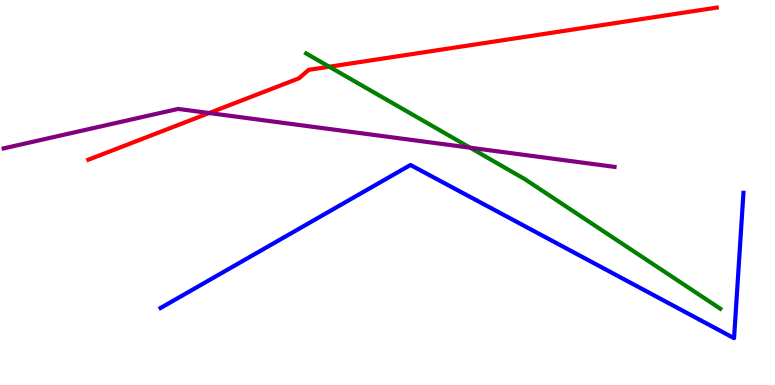[{'lines': ['blue', 'red'], 'intersections': []}, {'lines': ['green', 'red'], 'intersections': [{'x': 4.25, 'y': 8.27}]}, {'lines': ['purple', 'red'], 'intersections': [{'x': 2.7, 'y': 7.06}]}, {'lines': ['blue', 'green'], 'intersections': []}, {'lines': ['blue', 'purple'], 'intersections': []}, {'lines': ['green', 'purple'], 'intersections': [{'x': 6.07, 'y': 6.16}]}]